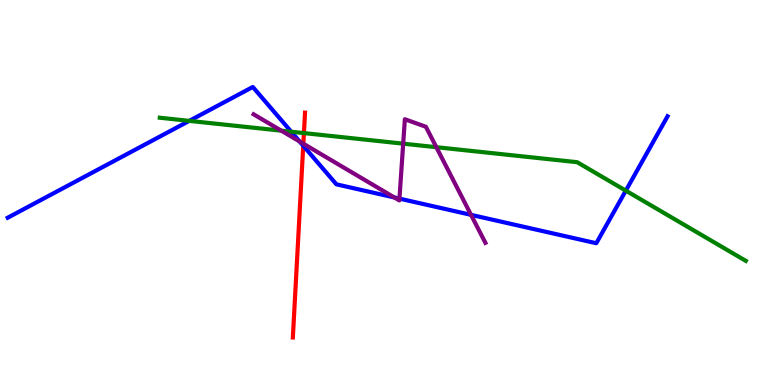[{'lines': ['blue', 'red'], 'intersections': [{'x': 3.91, 'y': 6.22}]}, {'lines': ['green', 'red'], 'intersections': [{'x': 3.92, 'y': 6.54}]}, {'lines': ['purple', 'red'], 'intersections': [{'x': 3.91, 'y': 6.27}]}, {'lines': ['blue', 'green'], 'intersections': [{'x': 2.44, 'y': 6.86}, {'x': 3.76, 'y': 6.58}, {'x': 8.07, 'y': 5.05}]}, {'lines': ['blue', 'purple'], 'intersections': [{'x': 3.87, 'y': 6.32}, {'x': 5.09, 'y': 4.87}, {'x': 5.15, 'y': 4.84}, {'x': 6.08, 'y': 4.42}]}, {'lines': ['green', 'purple'], 'intersections': [{'x': 3.63, 'y': 6.61}, {'x': 5.2, 'y': 6.27}, {'x': 5.63, 'y': 6.18}]}]